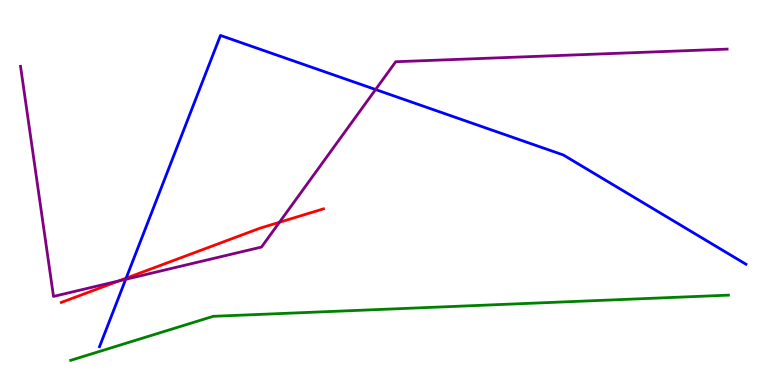[{'lines': ['blue', 'red'], 'intersections': [{'x': 1.63, 'y': 2.77}]}, {'lines': ['green', 'red'], 'intersections': []}, {'lines': ['purple', 'red'], 'intersections': [{'x': 1.53, 'y': 2.7}, {'x': 3.61, 'y': 4.23}]}, {'lines': ['blue', 'green'], 'intersections': []}, {'lines': ['blue', 'purple'], 'intersections': [{'x': 1.62, 'y': 2.75}, {'x': 4.85, 'y': 7.67}]}, {'lines': ['green', 'purple'], 'intersections': []}]